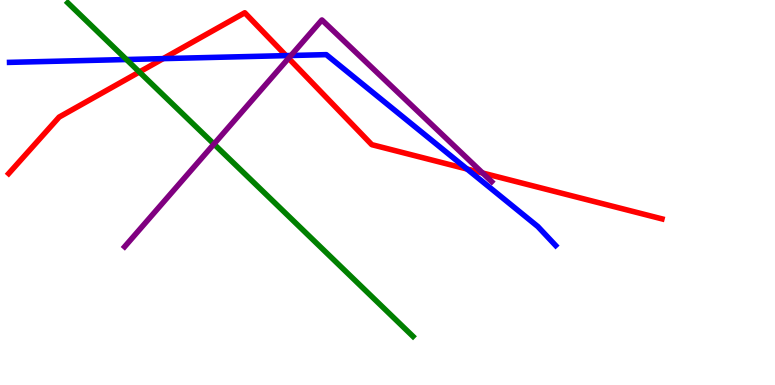[{'lines': ['blue', 'red'], 'intersections': [{'x': 2.11, 'y': 8.48}, {'x': 3.69, 'y': 8.56}, {'x': 6.03, 'y': 5.61}]}, {'lines': ['green', 'red'], 'intersections': [{'x': 1.8, 'y': 8.13}]}, {'lines': ['purple', 'red'], 'intersections': [{'x': 3.72, 'y': 8.49}, {'x': 6.23, 'y': 5.51}]}, {'lines': ['blue', 'green'], 'intersections': [{'x': 1.63, 'y': 8.45}]}, {'lines': ['blue', 'purple'], 'intersections': [{'x': 3.75, 'y': 8.56}]}, {'lines': ['green', 'purple'], 'intersections': [{'x': 2.76, 'y': 6.26}]}]